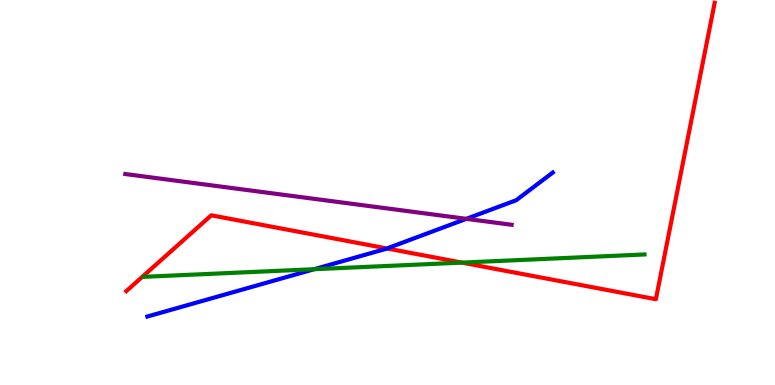[{'lines': ['blue', 'red'], 'intersections': [{'x': 4.99, 'y': 3.55}]}, {'lines': ['green', 'red'], 'intersections': [{'x': 5.96, 'y': 3.18}]}, {'lines': ['purple', 'red'], 'intersections': []}, {'lines': ['blue', 'green'], 'intersections': [{'x': 4.05, 'y': 3.01}]}, {'lines': ['blue', 'purple'], 'intersections': [{'x': 6.02, 'y': 4.32}]}, {'lines': ['green', 'purple'], 'intersections': []}]